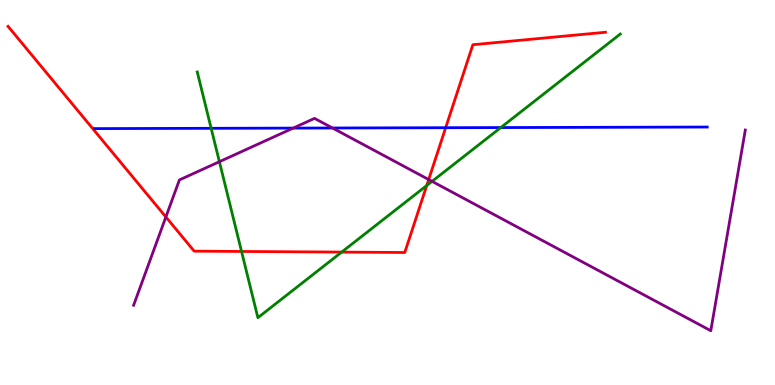[{'lines': ['blue', 'red'], 'intersections': [{'x': 5.75, 'y': 6.68}]}, {'lines': ['green', 'red'], 'intersections': [{'x': 3.12, 'y': 3.47}, {'x': 4.41, 'y': 3.45}, {'x': 5.51, 'y': 5.18}]}, {'lines': ['purple', 'red'], 'intersections': [{'x': 2.14, 'y': 4.36}, {'x': 5.53, 'y': 5.34}]}, {'lines': ['blue', 'green'], 'intersections': [{'x': 2.72, 'y': 6.67}, {'x': 6.46, 'y': 6.69}]}, {'lines': ['blue', 'purple'], 'intersections': [{'x': 3.78, 'y': 6.67}, {'x': 4.29, 'y': 6.68}]}, {'lines': ['green', 'purple'], 'intersections': [{'x': 2.83, 'y': 5.8}, {'x': 5.58, 'y': 5.29}]}]